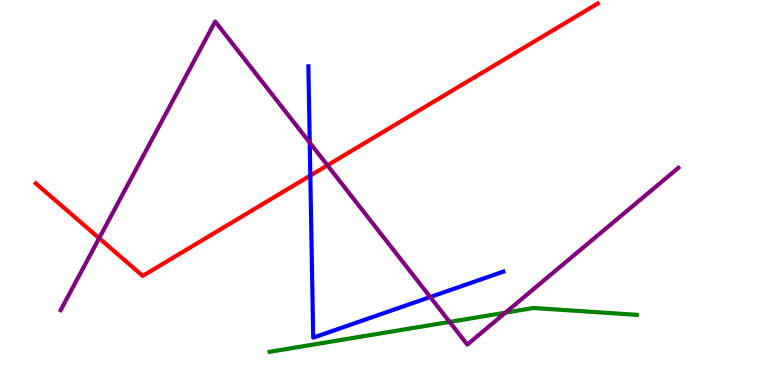[{'lines': ['blue', 'red'], 'intersections': [{'x': 4.0, 'y': 5.44}]}, {'lines': ['green', 'red'], 'intersections': []}, {'lines': ['purple', 'red'], 'intersections': [{'x': 1.28, 'y': 3.81}, {'x': 4.22, 'y': 5.71}]}, {'lines': ['blue', 'green'], 'intersections': []}, {'lines': ['blue', 'purple'], 'intersections': [{'x': 4.0, 'y': 6.29}, {'x': 5.55, 'y': 2.29}]}, {'lines': ['green', 'purple'], 'intersections': [{'x': 5.8, 'y': 1.64}, {'x': 6.52, 'y': 1.88}]}]